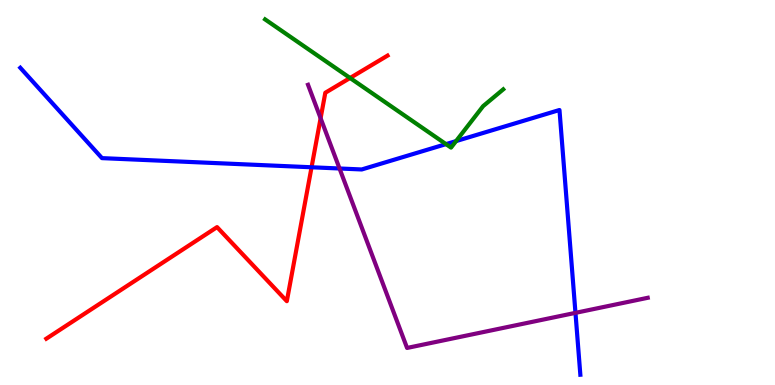[{'lines': ['blue', 'red'], 'intersections': [{'x': 4.02, 'y': 5.66}]}, {'lines': ['green', 'red'], 'intersections': [{'x': 4.52, 'y': 7.97}]}, {'lines': ['purple', 'red'], 'intersections': [{'x': 4.14, 'y': 6.93}]}, {'lines': ['blue', 'green'], 'intersections': [{'x': 5.75, 'y': 6.26}, {'x': 5.88, 'y': 6.34}]}, {'lines': ['blue', 'purple'], 'intersections': [{'x': 4.38, 'y': 5.62}, {'x': 7.43, 'y': 1.87}]}, {'lines': ['green', 'purple'], 'intersections': []}]